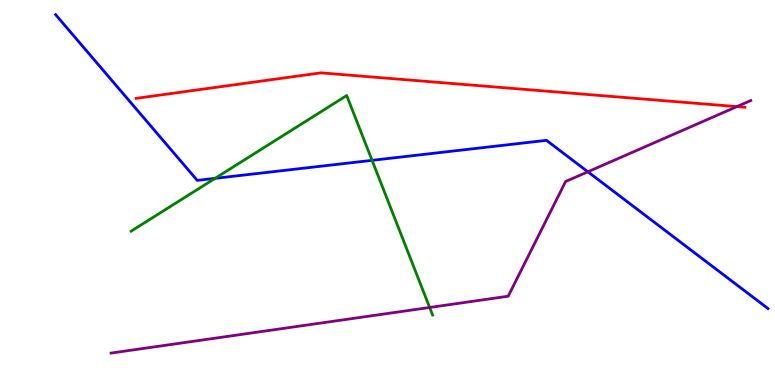[{'lines': ['blue', 'red'], 'intersections': []}, {'lines': ['green', 'red'], 'intersections': []}, {'lines': ['purple', 'red'], 'intersections': [{'x': 9.51, 'y': 7.23}]}, {'lines': ['blue', 'green'], 'intersections': [{'x': 2.78, 'y': 5.37}, {'x': 4.8, 'y': 5.84}]}, {'lines': ['blue', 'purple'], 'intersections': [{'x': 7.59, 'y': 5.54}]}, {'lines': ['green', 'purple'], 'intersections': [{'x': 5.54, 'y': 2.01}]}]